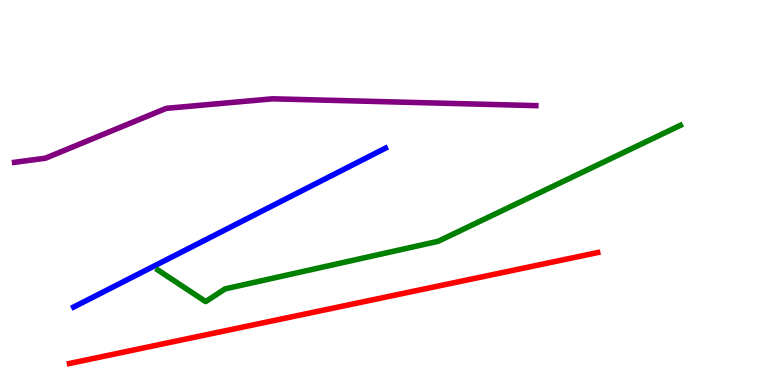[{'lines': ['blue', 'red'], 'intersections': []}, {'lines': ['green', 'red'], 'intersections': []}, {'lines': ['purple', 'red'], 'intersections': []}, {'lines': ['blue', 'green'], 'intersections': []}, {'lines': ['blue', 'purple'], 'intersections': []}, {'lines': ['green', 'purple'], 'intersections': []}]